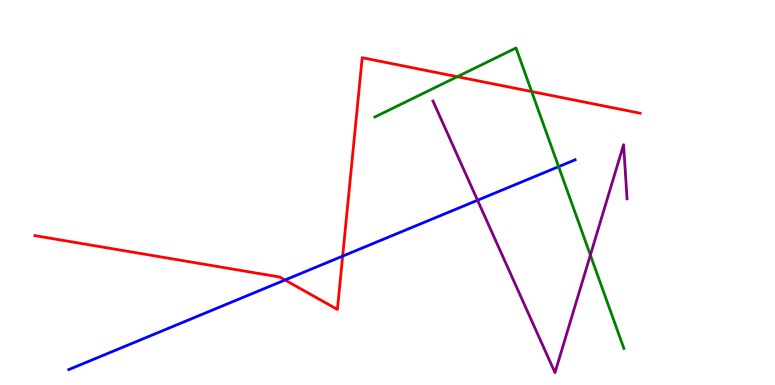[{'lines': ['blue', 'red'], 'intersections': [{'x': 3.68, 'y': 2.73}, {'x': 4.42, 'y': 3.35}]}, {'lines': ['green', 'red'], 'intersections': [{'x': 5.9, 'y': 8.01}, {'x': 6.86, 'y': 7.62}]}, {'lines': ['purple', 'red'], 'intersections': []}, {'lines': ['blue', 'green'], 'intersections': [{'x': 7.21, 'y': 5.67}]}, {'lines': ['blue', 'purple'], 'intersections': [{'x': 6.16, 'y': 4.8}]}, {'lines': ['green', 'purple'], 'intersections': [{'x': 7.62, 'y': 3.37}]}]